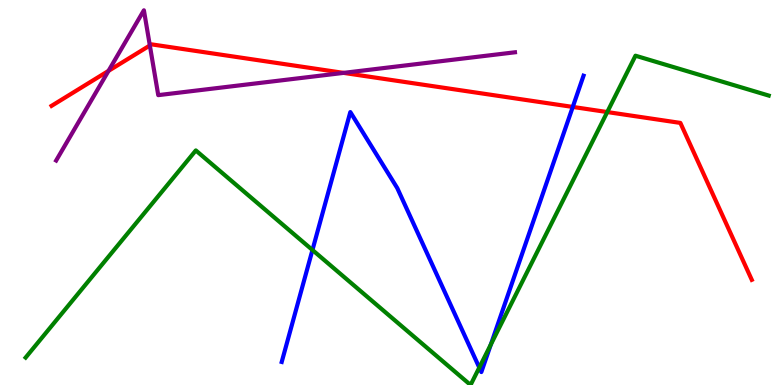[{'lines': ['blue', 'red'], 'intersections': [{'x': 7.39, 'y': 7.22}]}, {'lines': ['green', 'red'], 'intersections': [{'x': 7.84, 'y': 7.09}]}, {'lines': ['purple', 'red'], 'intersections': [{'x': 1.4, 'y': 8.16}, {'x': 1.93, 'y': 8.82}, {'x': 4.43, 'y': 8.11}]}, {'lines': ['blue', 'green'], 'intersections': [{'x': 4.03, 'y': 3.51}, {'x': 6.18, 'y': 0.453}, {'x': 6.33, 'y': 1.05}]}, {'lines': ['blue', 'purple'], 'intersections': []}, {'lines': ['green', 'purple'], 'intersections': []}]